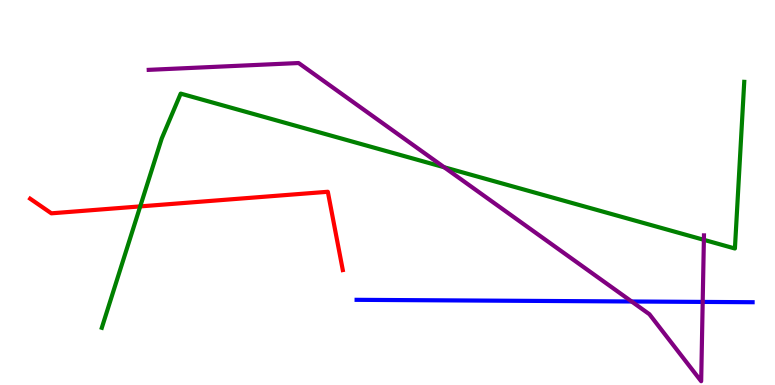[{'lines': ['blue', 'red'], 'intersections': []}, {'lines': ['green', 'red'], 'intersections': [{'x': 1.81, 'y': 4.64}]}, {'lines': ['purple', 'red'], 'intersections': []}, {'lines': ['blue', 'green'], 'intersections': []}, {'lines': ['blue', 'purple'], 'intersections': [{'x': 8.15, 'y': 2.17}, {'x': 9.07, 'y': 2.16}]}, {'lines': ['green', 'purple'], 'intersections': [{'x': 5.73, 'y': 5.66}, {'x': 9.08, 'y': 3.77}]}]